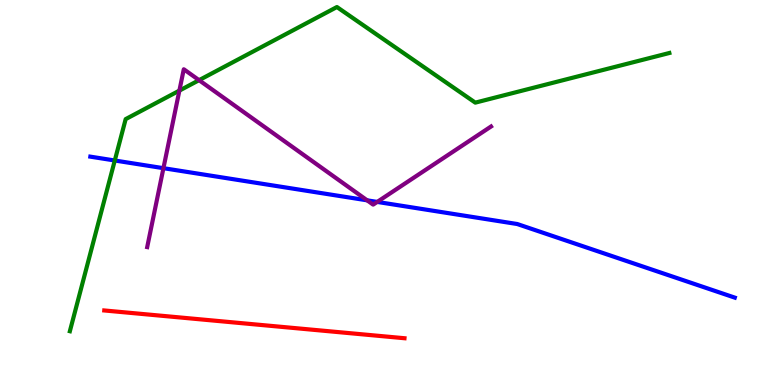[{'lines': ['blue', 'red'], 'intersections': []}, {'lines': ['green', 'red'], 'intersections': []}, {'lines': ['purple', 'red'], 'intersections': []}, {'lines': ['blue', 'green'], 'intersections': [{'x': 1.48, 'y': 5.83}]}, {'lines': ['blue', 'purple'], 'intersections': [{'x': 2.11, 'y': 5.63}, {'x': 4.74, 'y': 4.8}, {'x': 4.87, 'y': 4.76}]}, {'lines': ['green', 'purple'], 'intersections': [{'x': 2.31, 'y': 7.65}, {'x': 2.57, 'y': 7.92}]}]